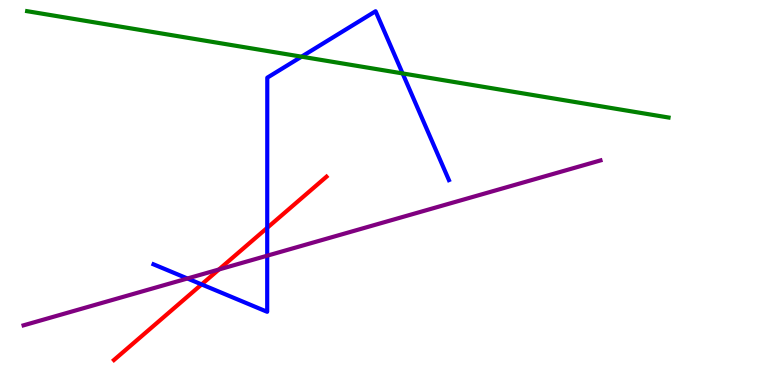[{'lines': ['blue', 'red'], 'intersections': [{'x': 2.6, 'y': 2.61}, {'x': 3.45, 'y': 4.08}]}, {'lines': ['green', 'red'], 'intersections': []}, {'lines': ['purple', 'red'], 'intersections': [{'x': 2.82, 'y': 3.0}]}, {'lines': ['blue', 'green'], 'intersections': [{'x': 3.89, 'y': 8.53}, {'x': 5.19, 'y': 8.09}]}, {'lines': ['blue', 'purple'], 'intersections': [{'x': 2.42, 'y': 2.77}, {'x': 3.45, 'y': 3.36}]}, {'lines': ['green', 'purple'], 'intersections': []}]